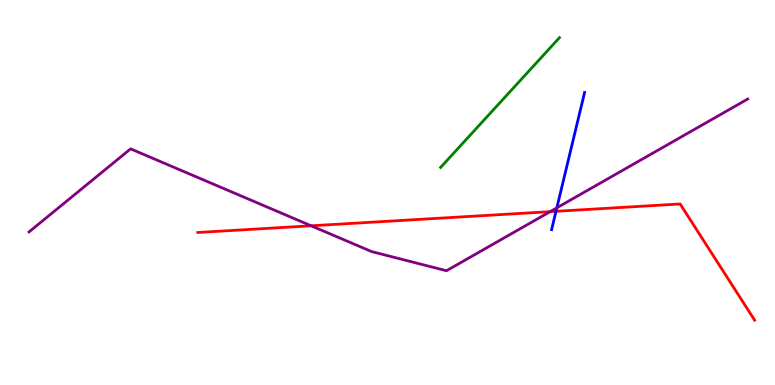[{'lines': ['blue', 'red'], 'intersections': [{'x': 7.17, 'y': 4.51}]}, {'lines': ['green', 'red'], 'intersections': []}, {'lines': ['purple', 'red'], 'intersections': [{'x': 4.01, 'y': 4.14}, {'x': 7.1, 'y': 4.5}]}, {'lines': ['blue', 'green'], 'intersections': []}, {'lines': ['blue', 'purple'], 'intersections': [{'x': 7.18, 'y': 4.6}]}, {'lines': ['green', 'purple'], 'intersections': []}]